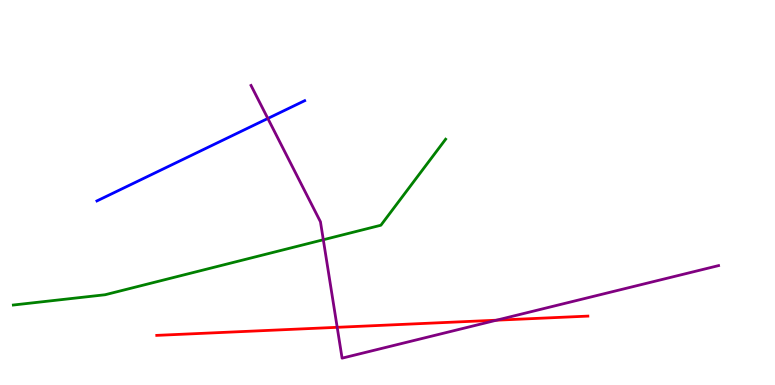[{'lines': ['blue', 'red'], 'intersections': []}, {'lines': ['green', 'red'], 'intersections': []}, {'lines': ['purple', 'red'], 'intersections': [{'x': 4.35, 'y': 1.5}, {'x': 6.41, 'y': 1.68}]}, {'lines': ['blue', 'green'], 'intersections': []}, {'lines': ['blue', 'purple'], 'intersections': [{'x': 3.46, 'y': 6.92}]}, {'lines': ['green', 'purple'], 'intersections': [{'x': 4.17, 'y': 3.77}]}]